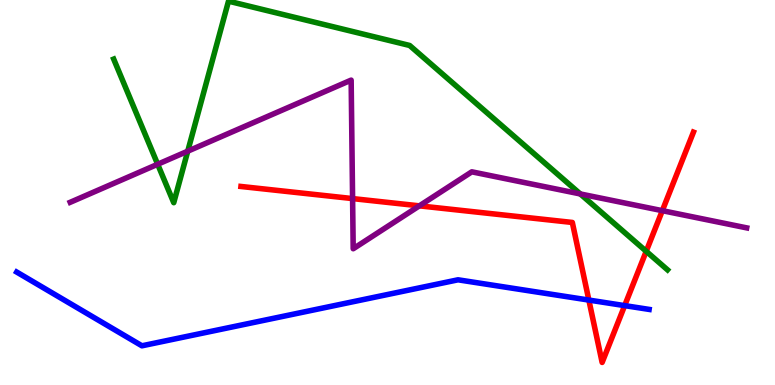[{'lines': ['blue', 'red'], 'intersections': [{'x': 7.6, 'y': 2.21}, {'x': 8.06, 'y': 2.06}]}, {'lines': ['green', 'red'], 'intersections': [{'x': 8.34, 'y': 3.47}]}, {'lines': ['purple', 'red'], 'intersections': [{'x': 4.55, 'y': 4.84}, {'x': 5.41, 'y': 4.65}, {'x': 8.55, 'y': 4.53}]}, {'lines': ['blue', 'green'], 'intersections': []}, {'lines': ['blue', 'purple'], 'intersections': []}, {'lines': ['green', 'purple'], 'intersections': [{'x': 2.03, 'y': 5.73}, {'x': 2.42, 'y': 6.07}, {'x': 7.49, 'y': 4.96}]}]